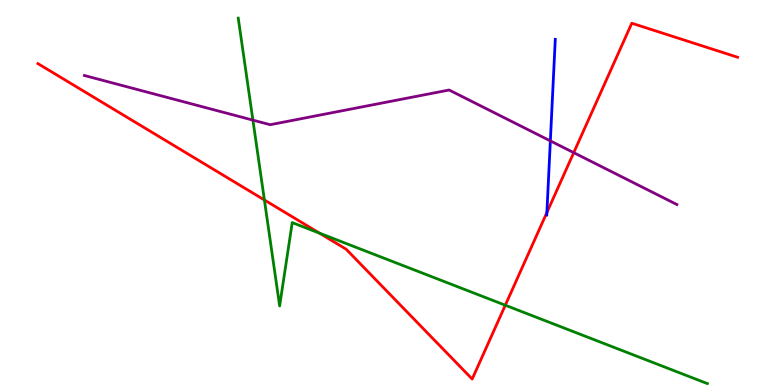[{'lines': ['blue', 'red'], 'intersections': [{'x': 7.06, 'y': 4.48}]}, {'lines': ['green', 'red'], 'intersections': [{'x': 3.41, 'y': 4.81}, {'x': 4.12, 'y': 3.94}, {'x': 6.52, 'y': 2.07}]}, {'lines': ['purple', 'red'], 'intersections': [{'x': 7.4, 'y': 6.03}]}, {'lines': ['blue', 'green'], 'intersections': []}, {'lines': ['blue', 'purple'], 'intersections': [{'x': 7.1, 'y': 6.34}]}, {'lines': ['green', 'purple'], 'intersections': [{'x': 3.26, 'y': 6.88}]}]